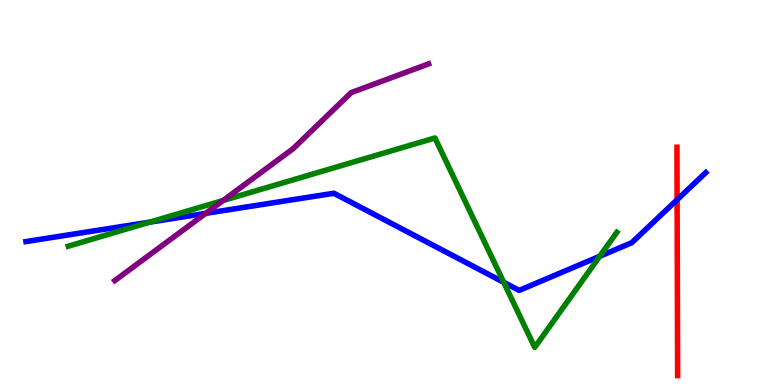[{'lines': ['blue', 'red'], 'intersections': [{'x': 8.74, 'y': 4.81}]}, {'lines': ['green', 'red'], 'intersections': []}, {'lines': ['purple', 'red'], 'intersections': []}, {'lines': ['blue', 'green'], 'intersections': [{'x': 1.93, 'y': 4.23}, {'x': 6.5, 'y': 2.67}, {'x': 7.74, 'y': 3.34}]}, {'lines': ['blue', 'purple'], 'intersections': [{'x': 2.65, 'y': 4.46}]}, {'lines': ['green', 'purple'], 'intersections': [{'x': 2.88, 'y': 4.79}]}]